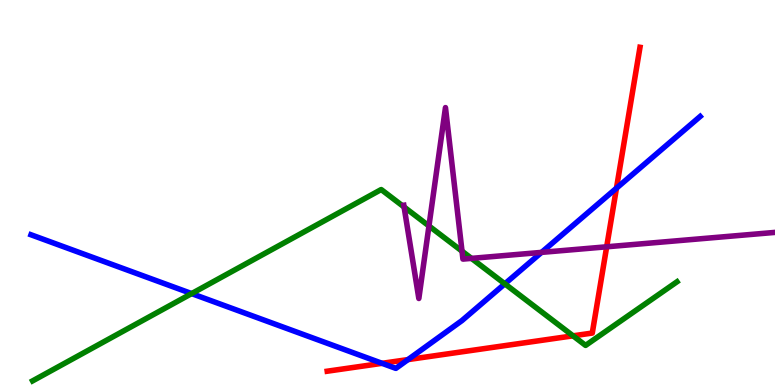[{'lines': ['blue', 'red'], 'intersections': [{'x': 4.93, 'y': 0.563}, {'x': 5.26, 'y': 0.66}, {'x': 7.95, 'y': 5.11}]}, {'lines': ['green', 'red'], 'intersections': [{'x': 7.39, 'y': 1.28}]}, {'lines': ['purple', 'red'], 'intersections': [{'x': 7.83, 'y': 3.59}]}, {'lines': ['blue', 'green'], 'intersections': [{'x': 2.47, 'y': 2.37}, {'x': 6.51, 'y': 2.63}]}, {'lines': ['blue', 'purple'], 'intersections': [{'x': 6.99, 'y': 3.44}]}, {'lines': ['green', 'purple'], 'intersections': [{'x': 5.21, 'y': 4.62}, {'x': 5.53, 'y': 4.13}, {'x': 5.96, 'y': 3.48}, {'x': 6.08, 'y': 3.29}]}]